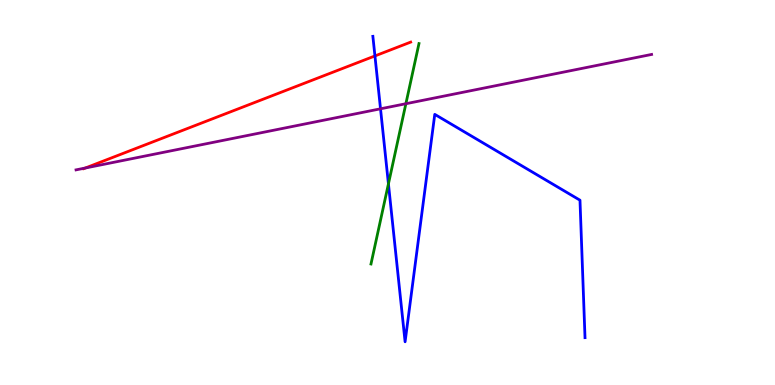[{'lines': ['blue', 'red'], 'intersections': [{'x': 4.84, 'y': 8.55}]}, {'lines': ['green', 'red'], 'intersections': []}, {'lines': ['purple', 'red'], 'intersections': [{'x': 1.1, 'y': 5.64}]}, {'lines': ['blue', 'green'], 'intersections': [{'x': 5.01, 'y': 5.22}]}, {'lines': ['blue', 'purple'], 'intersections': [{'x': 4.91, 'y': 7.17}]}, {'lines': ['green', 'purple'], 'intersections': [{'x': 5.24, 'y': 7.31}]}]